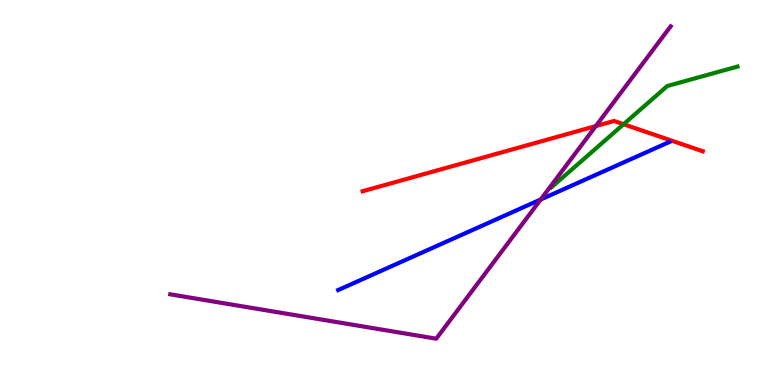[{'lines': ['blue', 'red'], 'intersections': []}, {'lines': ['green', 'red'], 'intersections': [{'x': 8.05, 'y': 6.77}]}, {'lines': ['purple', 'red'], 'intersections': [{'x': 7.69, 'y': 6.73}]}, {'lines': ['blue', 'green'], 'intersections': []}, {'lines': ['blue', 'purple'], 'intersections': [{'x': 6.98, 'y': 4.82}]}, {'lines': ['green', 'purple'], 'intersections': []}]